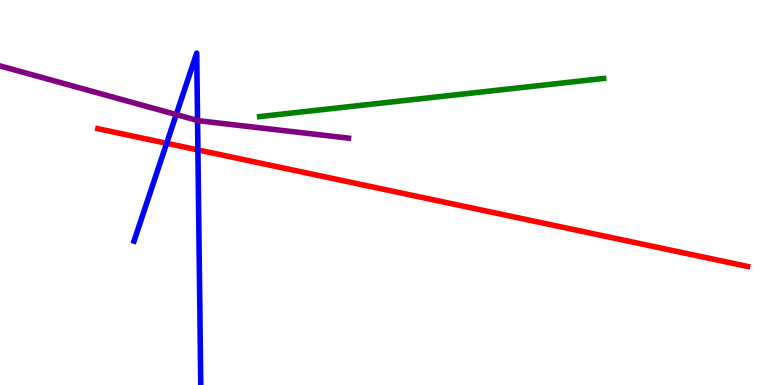[{'lines': ['blue', 'red'], 'intersections': [{'x': 2.15, 'y': 6.28}, {'x': 2.55, 'y': 6.11}]}, {'lines': ['green', 'red'], 'intersections': []}, {'lines': ['purple', 'red'], 'intersections': []}, {'lines': ['blue', 'green'], 'intersections': []}, {'lines': ['blue', 'purple'], 'intersections': [{'x': 2.27, 'y': 7.02}, {'x': 2.55, 'y': 6.87}]}, {'lines': ['green', 'purple'], 'intersections': []}]